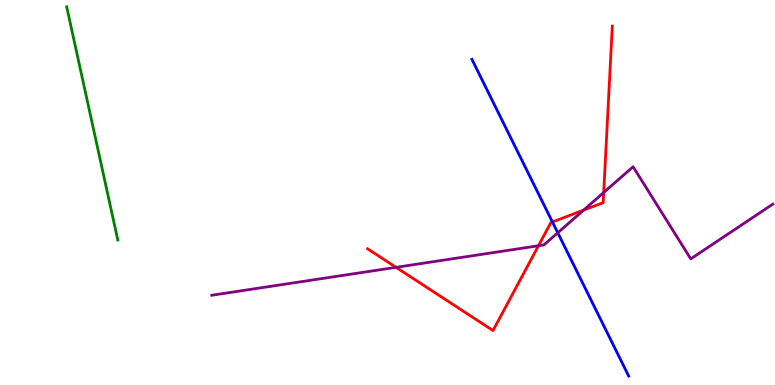[{'lines': ['blue', 'red'], 'intersections': [{'x': 7.13, 'y': 4.23}]}, {'lines': ['green', 'red'], 'intersections': []}, {'lines': ['purple', 'red'], 'intersections': [{'x': 5.11, 'y': 3.06}, {'x': 6.95, 'y': 3.62}, {'x': 7.53, 'y': 4.54}, {'x': 7.79, 'y': 5.0}]}, {'lines': ['blue', 'green'], 'intersections': []}, {'lines': ['blue', 'purple'], 'intersections': [{'x': 7.2, 'y': 3.95}]}, {'lines': ['green', 'purple'], 'intersections': []}]